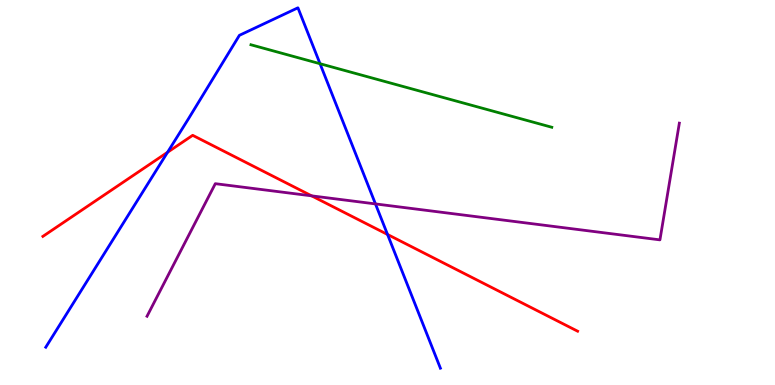[{'lines': ['blue', 'red'], 'intersections': [{'x': 2.16, 'y': 6.04}, {'x': 5.0, 'y': 3.91}]}, {'lines': ['green', 'red'], 'intersections': []}, {'lines': ['purple', 'red'], 'intersections': [{'x': 4.02, 'y': 4.91}]}, {'lines': ['blue', 'green'], 'intersections': [{'x': 4.13, 'y': 8.35}]}, {'lines': ['blue', 'purple'], 'intersections': [{'x': 4.84, 'y': 4.7}]}, {'lines': ['green', 'purple'], 'intersections': []}]